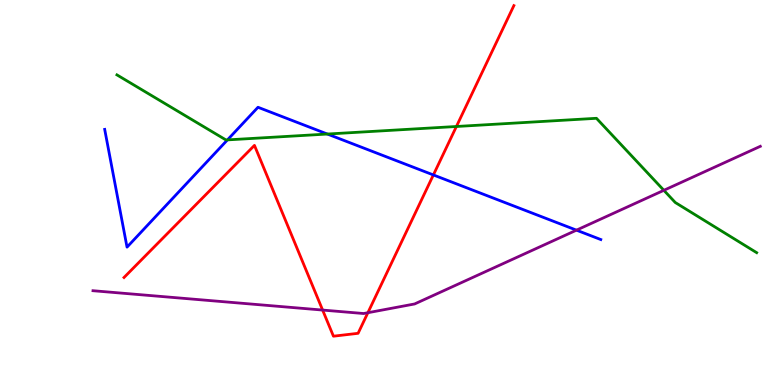[{'lines': ['blue', 'red'], 'intersections': [{'x': 5.59, 'y': 5.46}]}, {'lines': ['green', 'red'], 'intersections': [{'x': 5.89, 'y': 6.71}]}, {'lines': ['purple', 'red'], 'intersections': [{'x': 4.16, 'y': 1.95}, {'x': 4.75, 'y': 1.88}]}, {'lines': ['blue', 'green'], 'intersections': [{'x': 2.93, 'y': 6.37}, {'x': 4.22, 'y': 6.52}]}, {'lines': ['blue', 'purple'], 'intersections': [{'x': 7.44, 'y': 4.02}]}, {'lines': ['green', 'purple'], 'intersections': [{'x': 8.57, 'y': 5.06}]}]